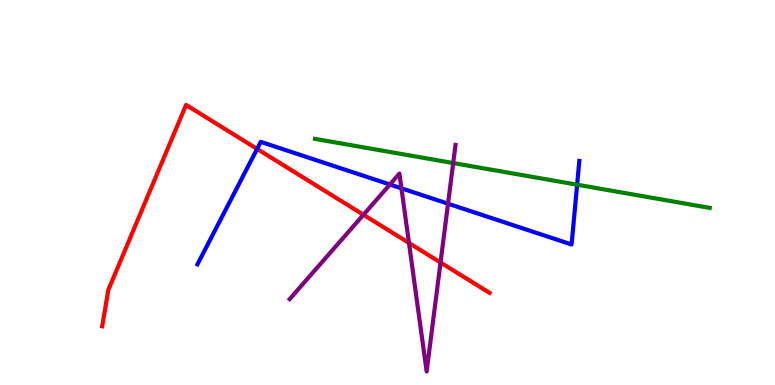[{'lines': ['blue', 'red'], 'intersections': [{'x': 3.32, 'y': 6.13}]}, {'lines': ['green', 'red'], 'intersections': []}, {'lines': ['purple', 'red'], 'intersections': [{'x': 4.69, 'y': 4.42}, {'x': 5.28, 'y': 3.69}, {'x': 5.68, 'y': 3.18}]}, {'lines': ['blue', 'green'], 'intersections': [{'x': 7.45, 'y': 5.2}]}, {'lines': ['blue', 'purple'], 'intersections': [{'x': 5.03, 'y': 5.21}, {'x': 5.18, 'y': 5.11}, {'x': 5.78, 'y': 4.71}]}, {'lines': ['green', 'purple'], 'intersections': [{'x': 5.85, 'y': 5.77}]}]